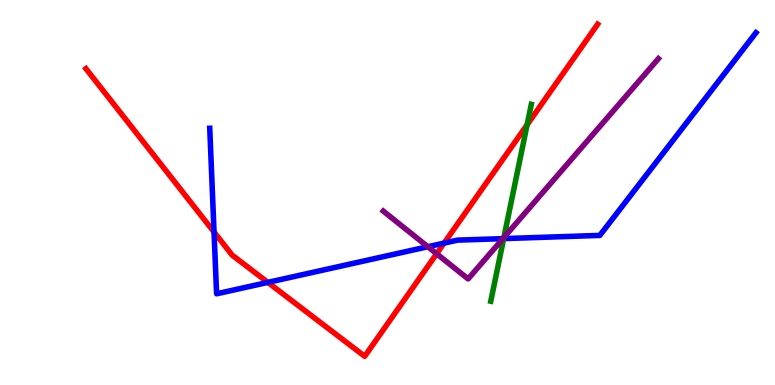[{'lines': ['blue', 'red'], 'intersections': [{'x': 2.76, 'y': 3.97}, {'x': 3.46, 'y': 2.67}, {'x': 5.73, 'y': 3.69}]}, {'lines': ['green', 'red'], 'intersections': [{'x': 6.8, 'y': 6.76}]}, {'lines': ['purple', 'red'], 'intersections': [{'x': 5.63, 'y': 3.41}]}, {'lines': ['blue', 'green'], 'intersections': [{'x': 6.5, 'y': 3.8}]}, {'lines': ['blue', 'purple'], 'intersections': [{'x': 5.52, 'y': 3.59}, {'x': 6.49, 'y': 3.8}]}, {'lines': ['green', 'purple'], 'intersections': [{'x': 6.5, 'y': 3.83}]}]